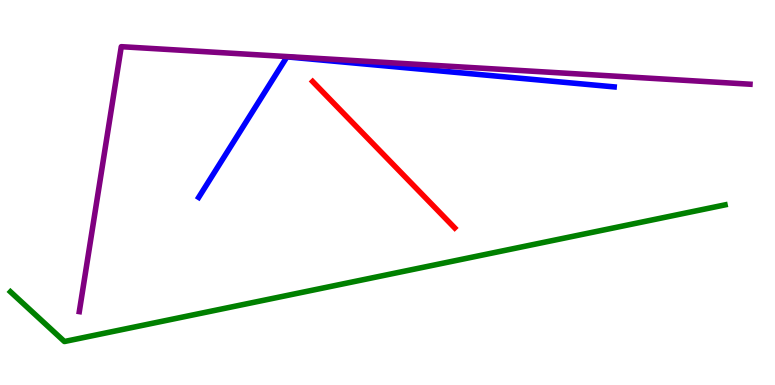[{'lines': ['blue', 'red'], 'intersections': []}, {'lines': ['green', 'red'], 'intersections': []}, {'lines': ['purple', 'red'], 'intersections': []}, {'lines': ['blue', 'green'], 'intersections': []}, {'lines': ['blue', 'purple'], 'intersections': []}, {'lines': ['green', 'purple'], 'intersections': []}]